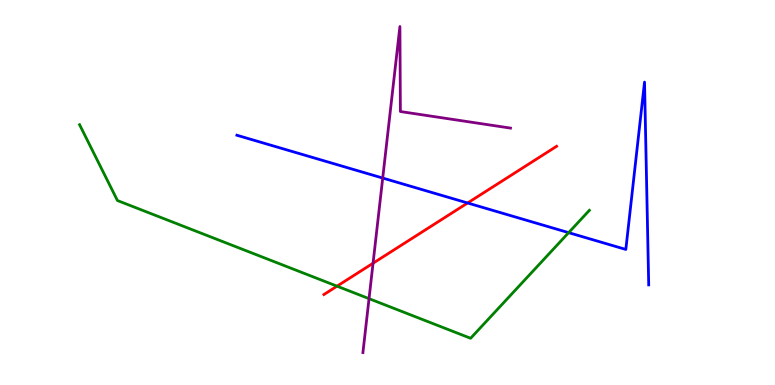[{'lines': ['blue', 'red'], 'intersections': [{'x': 6.03, 'y': 4.73}]}, {'lines': ['green', 'red'], 'intersections': [{'x': 4.35, 'y': 2.57}]}, {'lines': ['purple', 'red'], 'intersections': [{'x': 4.81, 'y': 3.16}]}, {'lines': ['blue', 'green'], 'intersections': [{'x': 7.34, 'y': 3.96}]}, {'lines': ['blue', 'purple'], 'intersections': [{'x': 4.94, 'y': 5.38}]}, {'lines': ['green', 'purple'], 'intersections': [{'x': 4.76, 'y': 2.24}]}]